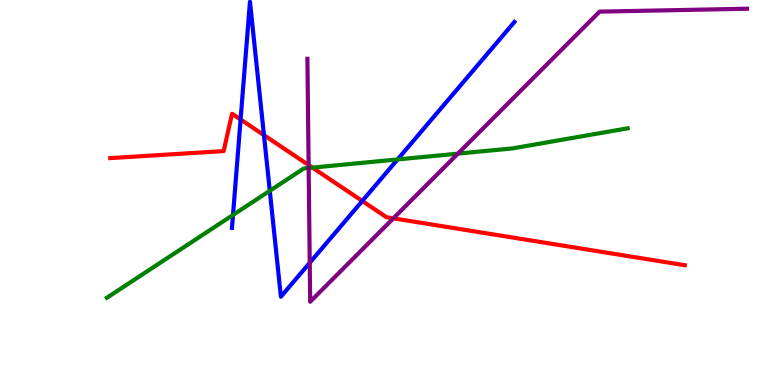[{'lines': ['blue', 'red'], 'intersections': [{'x': 3.1, 'y': 6.9}, {'x': 3.41, 'y': 6.49}, {'x': 4.67, 'y': 4.78}]}, {'lines': ['green', 'red'], 'intersections': [{'x': 4.03, 'y': 5.65}]}, {'lines': ['purple', 'red'], 'intersections': [{'x': 3.98, 'y': 5.71}, {'x': 5.08, 'y': 4.33}]}, {'lines': ['blue', 'green'], 'intersections': [{'x': 3.01, 'y': 4.42}, {'x': 3.48, 'y': 5.04}, {'x': 5.13, 'y': 5.86}]}, {'lines': ['blue', 'purple'], 'intersections': [{'x': 4.0, 'y': 3.17}]}, {'lines': ['green', 'purple'], 'intersections': [{'x': 3.98, 'y': 5.64}, {'x': 5.91, 'y': 6.01}]}]